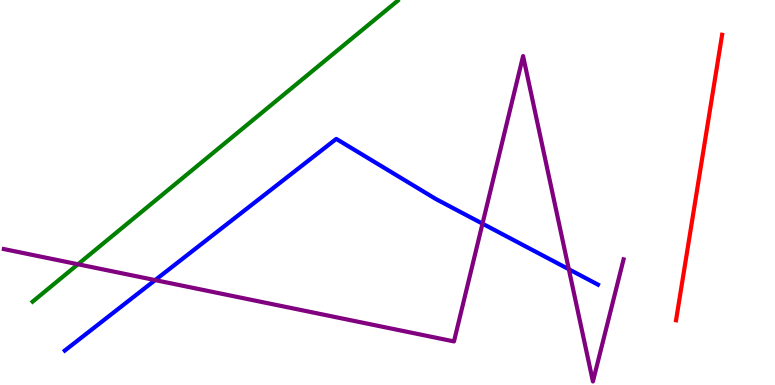[{'lines': ['blue', 'red'], 'intersections': []}, {'lines': ['green', 'red'], 'intersections': []}, {'lines': ['purple', 'red'], 'intersections': []}, {'lines': ['blue', 'green'], 'intersections': []}, {'lines': ['blue', 'purple'], 'intersections': [{'x': 2.0, 'y': 2.72}, {'x': 6.23, 'y': 4.19}, {'x': 7.34, 'y': 3.01}]}, {'lines': ['green', 'purple'], 'intersections': [{'x': 1.01, 'y': 3.14}]}]